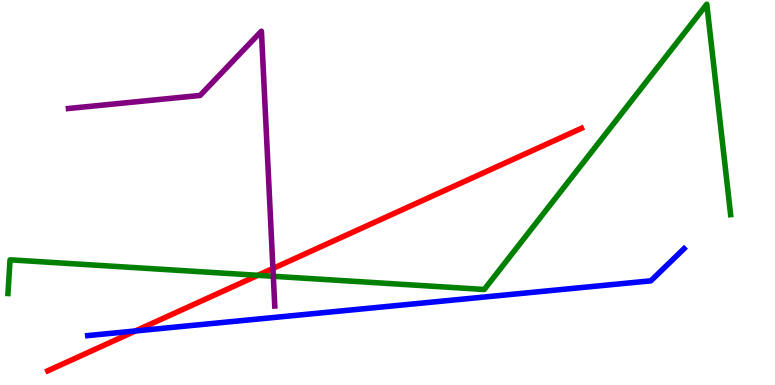[{'lines': ['blue', 'red'], 'intersections': [{'x': 1.75, 'y': 1.4}]}, {'lines': ['green', 'red'], 'intersections': [{'x': 3.33, 'y': 2.85}]}, {'lines': ['purple', 'red'], 'intersections': [{'x': 3.52, 'y': 3.03}]}, {'lines': ['blue', 'green'], 'intersections': []}, {'lines': ['blue', 'purple'], 'intersections': []}, {'lines': ['green', 'purple'], 'intersections': [{'x': 3.53, 'y': 2.82}]}]